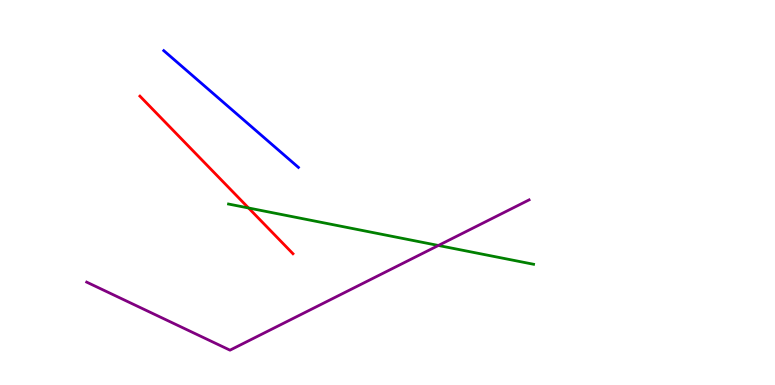[{'lines': ['blue', 'red'], 'intersections': []}, {'lines': ['green', 'red'], 'intersections': [{'x': 3.21, 'y': 4.6}]}, {'lines': ['purple', 'red'], 'intersections': []}, {'lines': ['blue', 'green'], 'intersections': []}, {'lines': ['blue', 'purple'], 'intersections': []}, {'lines': ['green', 'purple'], 'intersections': [{'x': 5.66, 'y': 3.62}]}]